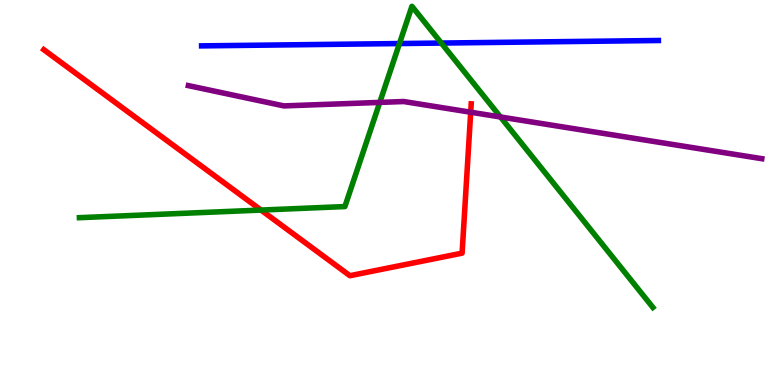[{'lines': ['blue', 'red'], 'intersections': []}, {'lines': ['green', 'red'], 'intersections': [{'x': 3.37, 'y': 4.54}]}, {'lines': ['purple', 'red'], 'intersections': [{'x': 6.07, 'y': 7.09}]}, {'lines': ['blue', 'green'], 'intersections': [{'x': 5.15, 'y': 8.87}, {'x': 5.69, 'y': 8.88}]}, {'lines': ['blue', 'purple'], 'intersections': []}, {'lines': ['green', 'purple'], 'intersections': [{'x': 4.9, 'y': 7.34}, {'x': 6.46, 'y': 6.96}]}]